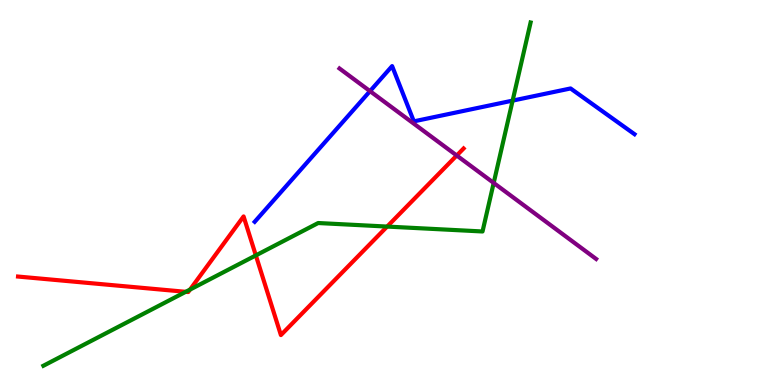[{'lines': ['blue', 'red'], 'intersections': []}, {'lines': ['green', 'red'], 'intersections': [{'x': 2.4, 'y': 2.42}, {'x': 2.45, 'y': 2.48}, {'x': 3.3, 'y': 3.37}, {'x': 5.0, 'y': 4.12}]}, {'lines': ['purple', 'red'], 'intersections': [{'x': 5.89, 'y': 5.96}]}, {'lines': ['blue', 'green'], 'intersections': [{'x': 6.61, 'y': 7.39}]}, {'lines': ['blue', 'purple'], 'intersections': [{'x': 4.77, 'y': 7.63}]}, {'lines': ['green', 'purple'], 'intersections': [{'x': 6.37, 'y': 5.25}]}]